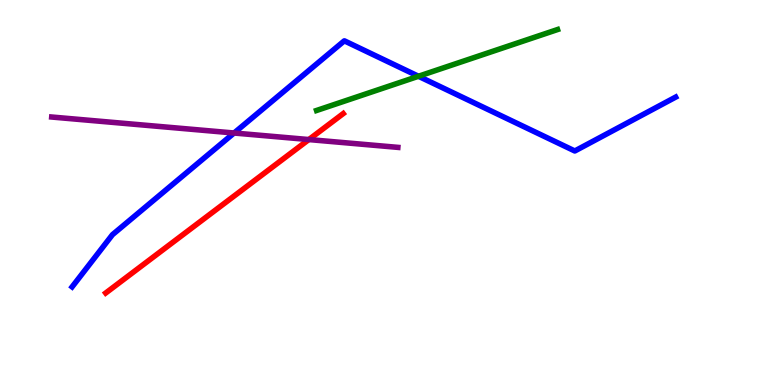[{'lines': ['blue', 'red'], 'intersections': []}, {'lines': ['green', 'red'], 'intersections': []}, {'lines': ['purple', 'red'], 'intersections': [{'x': 3.99, 'y': 6.37}]}, {'lines': ['blue', 'green'], 'intersections': [{'x': 5.4, 'y': 8.02}]}, {'lines': ['blue', 'purple'], 'intersections': [{'x': 3.02, 'y': 6.55}]}, {'lines': ['green', 'purple'], 'intersections': []}]